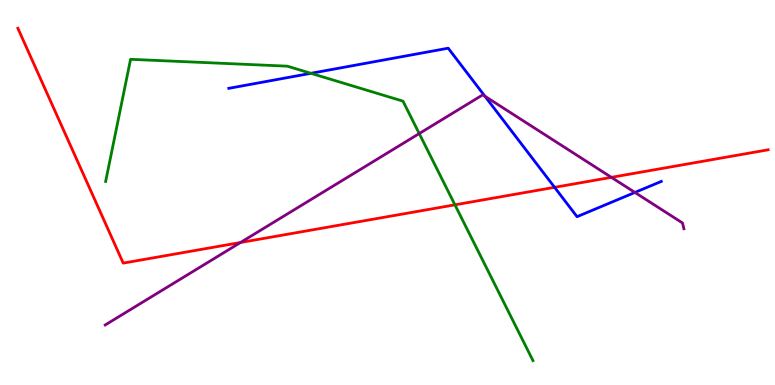[{'lines': ['blue', 'red'], 'intersections': [{'x': 7.16, 'y': 5.13}]}, {'lines': ['green', 'red'], 'intersections': [{'x': 5.87, 'y': 4.68}]}, {'lines': ['purple', 'red'], 'intersections': [{'x': 3.1, 'y': 3.7}, {'x': 7.89, 'y': 5.39}]}, {'lines': ['blue', 'green'], 'intersections': [{'x': 4.01, 'y': 8.1}]}, {'lines': ['blue', 'purple'], 'intersections': [{'x': 6.26, 'y': 7.5}, {'x': 8.19, 'y': 5.0}]}, {'lines': ['green', 'purple'], 'intersections': [{'x': 5.41, 'y': 6.53}]}]